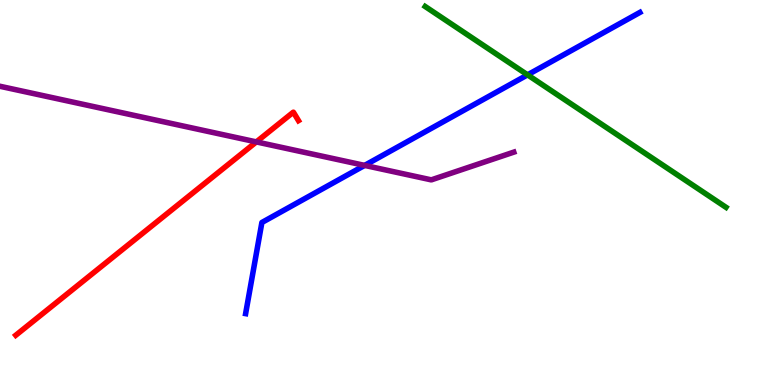[{'lines': ['blue', 'red'], 'intersections': []}, {'lines': ['green', 'red'], 'intersections': []}, {'lines': ['purple', 'red'], 'intersections': [{'x': 3.31, 'y': 6.31}]}, {'lines': ['blue', 'green'], 'intersections': [{'x': 6.81, 'y': 8.06}]}, {'lines': ['blue', 'purple'], 'intersections': [{'x': 4.7, 'y': 5.7}]}, {'lines': ['green', 'purple'], 'intersections': []}]